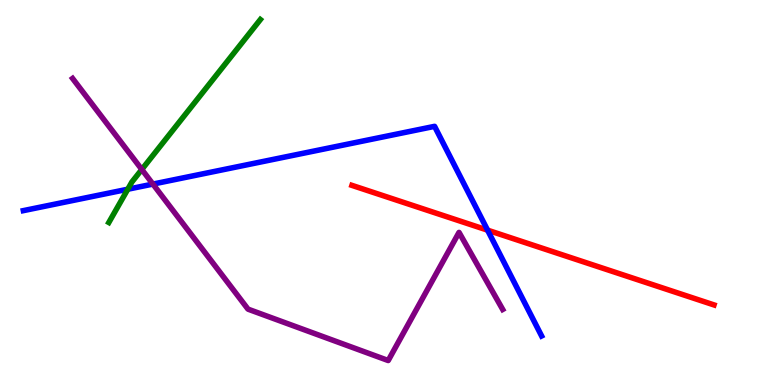[{'lines': ['blue', 'red'], 'intersections': [{'x': 6.29, 'y': 4.02}]}, {'lines': ['green', 'red'], 'intersections': []}, {'lines': ['purple', 'red'], 'intersections': []}, {'lines': ['blue', 'green'], 'intersections': [{'x': 1.65, 'y': 5.08}]}, {'lines': ['blue', 'purple'], 'intersections': [{'x': 1.97, 'y': 5.22}]}, {'lines': ['green', 'purple'], 'intersections': [{'x': 1.83, 'y': 5.6}]}]